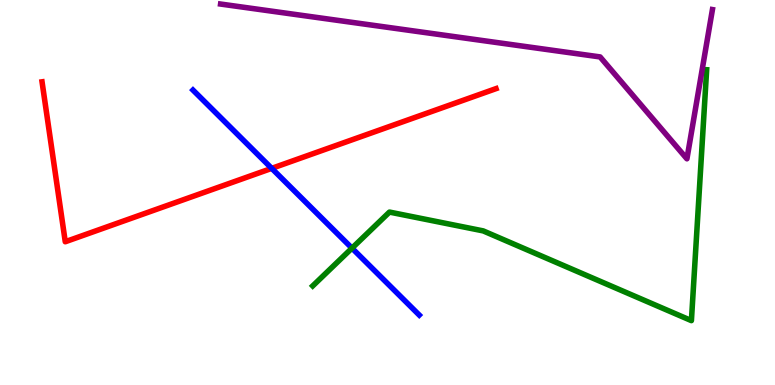[{'lines': ['blue', 'red'], 'intersections': [{'x': 3.51, 'y': 5.63}]}, {'lines': ['green', 'red'], 'intersections': []}, {'lines': ['purple', 'red'], 'intersections': []}, {'lines': ['blue', 'green'], 'intersections': [{'x': 4.54, 'y': 3.55}]}, {'lines': ['blue', 'purple'], 'intersections': []}, {'lines': ['green', 'purple'], 'intersections': []}]